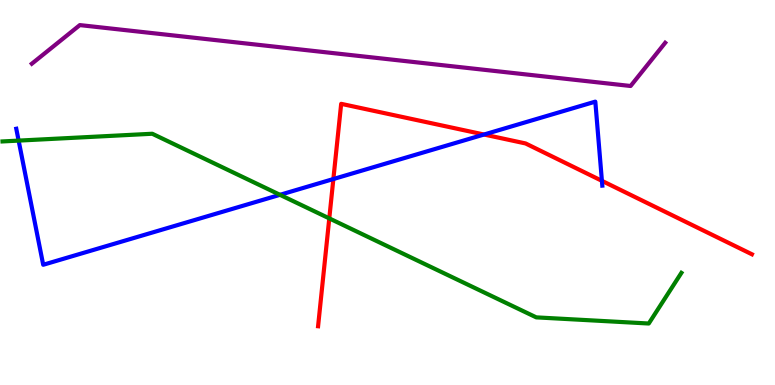[{'lines': ['blue', 'red'], 'intersections': [{'x': 4.3, 'y': 5.35}, {'x': 6.25, 'y': 6.51}, {'x': 7.77, 'y': 5.3}]}, {'lines': ['green', 'red'], 'intersections': [{'x': 4.25, 'y': 4.33}]}, {'lines': ['purple', 'red'], 'intersections': []}, {'lines': ['blue', 'green'], 'intersections': [{'x': 0.24, 'y': 6.35}, {'x': 3.61, 'y': 4.94}]}, {'lines': ['blue', 'purple'], 'intersections': []}, {'lines': ['green', 'purple'], 'intersections': []}]